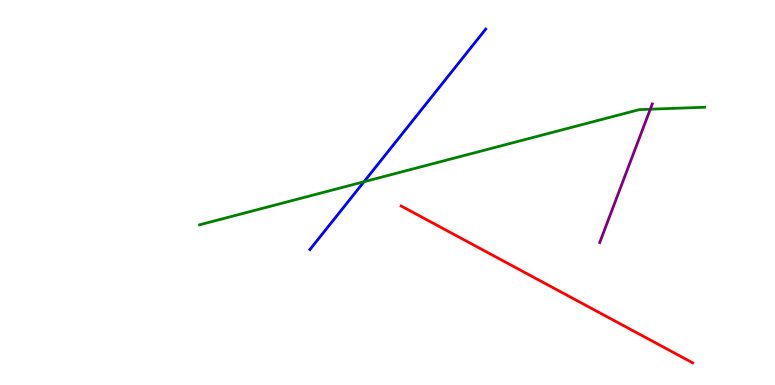[{'lines': ['blue', 'red'], 'intersections': []}, {'lines': ['green', 'red'], 'intersections': []}, {'lines': ['purple', 'red'], 'intersections': []}, {'lines': ['blue', 'green'], 'intersections': [{'x': 4.7, 'y': 5.28}]}, {'lines': ['blue', 'purple'], 'intersections': []}, {'lines': ['green', 'purple'], 'intersections': [{'x': 8.39, 'y': 7.16}]}]